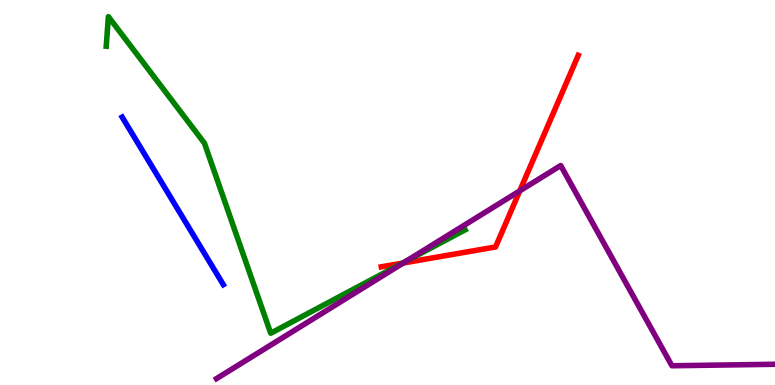[{'lines': ['blue', 'red'], 'intersections': []}, {'lines': ['green', 'red'], 'intersections': [{'x': 5.19, 'y': 3.17}]}, {'lines': ['purple', 'red'], 'intersections': [{'x': 5.2, 'y': 3.17}, {'x': 6.71, 'y': 5.04}]}, {'lines': ['blue', 'green'], 'intersections': []}, {'lines': ['blue', 'purple'], 'intersections': []}, {'lines': ['green', 'purple'], 'intersections': [{'x': 5.25, 'y': 3.22}]}]